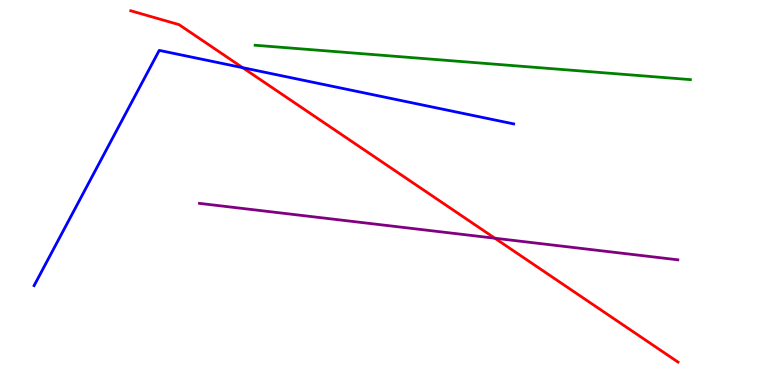[{'lines': ['blue', 'red'], 'intersections': [{'x': 3.13, 'y': 8.24}]}, {'lines': ['green', 'red'], 'intersections': []}, {'lines': ['purple', 'red'], 'intersections': [{'x': 6.39, 'y': 3.81}]}, {'lines': ['blue', 'green'], 'intersections': []}, {'lines': ['blue', 'purple'], 'intersections': []}, {'lines': ['green', 'purple'], 'intersections': []}]